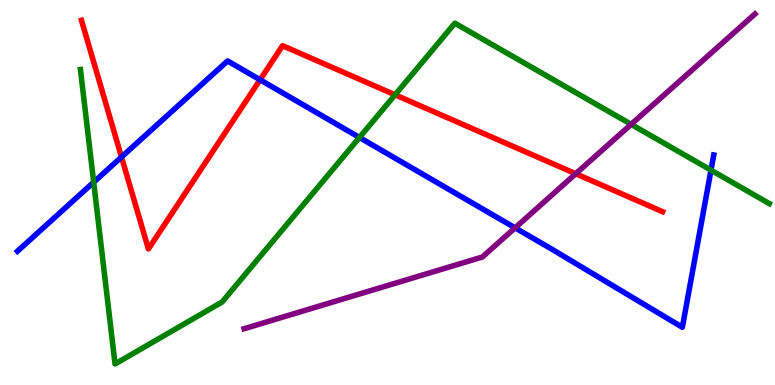[{'lines': ['blue', 'red'], 'intersections': [{'x': 1.57, 'y': 5.92}, {'x': 3.36, 'y': 7.93}]}, {'lines': ['green', 'red'], 'intersections': [{'x': 5.1, 'y': 7.54}]}, {'lines': ['purple', 'red'], 'intersections': [{'x': 7.43, 'y': 5.49}]}, {'lines': ['blue', 'green'], 'intersections': [{'x': 1.21, 'y': 5.27}, {'x': 4.64, 'y': 6.43}, {'x': 9.17, 'y': 5.58}]}, {'lines': ['blue', 'purple'], 'intersections': [{'x': 6.65, 'y': 4.08}]}, {'lines': ['green', 'purple'], 'intersections': [{'x': 8.14, 'y': 6.77}]}]